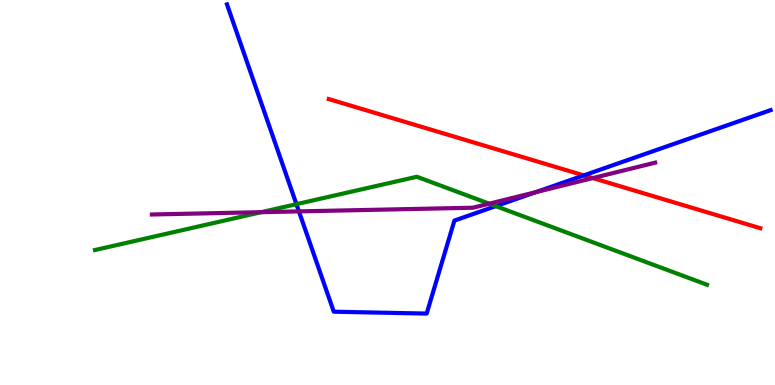[{'lines': ['blue', 'red'], 'intersections': [{'x': 7.53, 'y': 5.44}]}, {'lines': ['green', 'red'], 'intersections': []}, {'lines': ['purple', 'red'], 'intersections': [{'x': 7.65, 'y': 5.37}]}, {'lines': ['blue', 'green'], 'intersections': [{'x': 3.82, 'y': 4.7}, {'x': 6.4, 'y': 4.65}]}, {'lines': ['blue', 'purple'], 'intersections': [{'x': 3.86, 'y': 4.51}, {'x': 6.91, 'y': 5.01}]}, {'lines': ['green', 'purple'], 'intersections': [{'x': 3.37, 'y': 4.49}, {'x': 6.31, 'y': 4.71}]}]